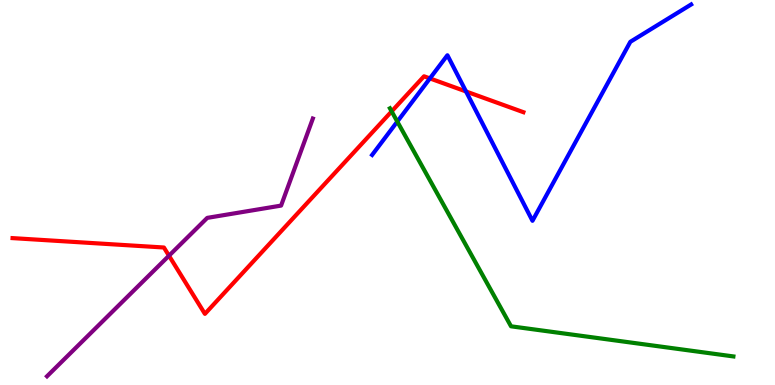[{'lines': ['blue', 'red'], 'intersections': [{'x': 5.55, 'y': 7.96}, {'x': 6.01, 'y': 7.62}]}, {'lines': ['green', 'red'], 'intersections': [{'x': 5.05, 'y': 7.11}]}, {'lines': ['purple', 'red'], 'intersections': [{'x': 2.18, 'y': 3.36}]}, {'lines': ['blue', 'green'], 'intersections': [{'x': 5.13, 'y': 6.84}]}, {'lines': ['blue', 'purple'], 'intersections': []}, {'lines': ['green', 'purple'], 'intersections': []}]